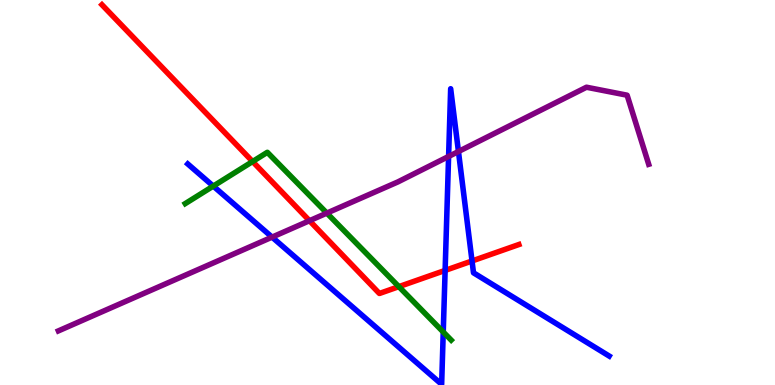[{'lines': ['blue', 'red'], 'intersections': [{'x': 5.74, 'y': 2.98}, {'x': 6.09, 'y': 3.22}]}, {'lines': ['green', 'red'], 'intersections': [{'x': 3.26, 'y': 5.8}, {'x': 5.15, 'y': 2.55}]}, {'lines': ['purple', 'red'], 'intersections': [{'x': 3.99, 'y': 4.27}]}, {'lines': ['blue', 'green'], 'intersections': [{'x': 2.75, 'y': 5.17}, {'x': 5.72, 'y': 1.38}]}, {'lines': ['blue', 'purple'], 'intersections': [{'x': 3.51, 'y': 3.84}, {'x': 5.79, 'y': 5.94}, {'x': 5.92, 'y': 6.06}]}, {'lines': ['green', 'purple'], 'intersections': [{'x': 4.22, 'y': 4.47}]}]